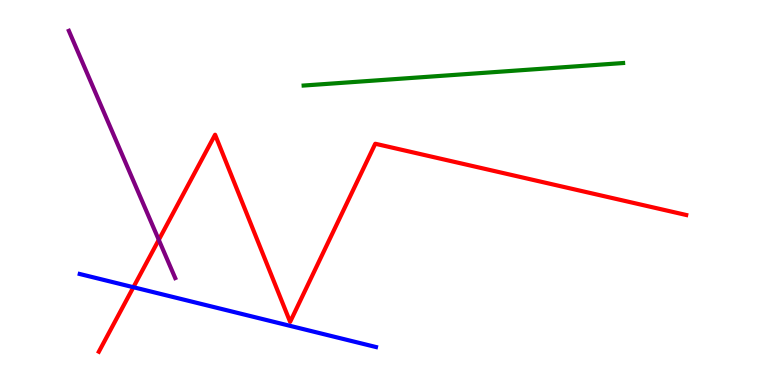[{'lines': ['blue', 'red'], 'intersections': [{'x': 1.72, 'y': 2.54}]}, {'lines': ['green', 'red'], 'intersections': []}, {'lines': ['purple', 'red'], 'intersections': [{'x': 2.05, 'y': 3.77}]}, {'lines': ['blue', 'green'], 'intersections': []}, {'lines': ['blue', 'purple'], 'intersections': []}, {'lines': ['green', 'purple'], 'intersections': []}]